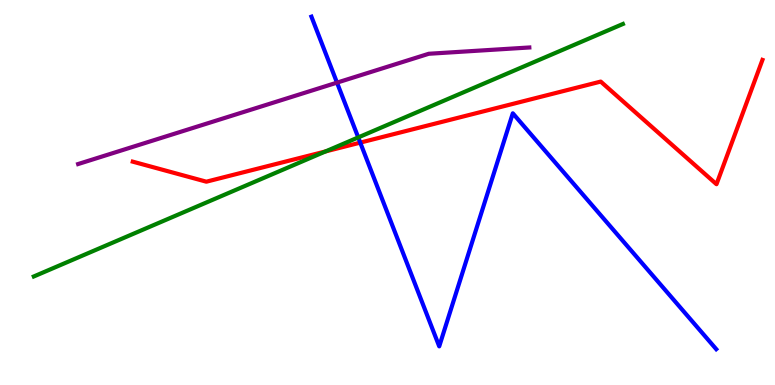[{'lines': ['blue', 'red'], 'intersections': [{'x': 4.65, 'y': 6.3}]}, {'lines': ['green', 'red'], 'intersections': [{'x': 4.2, 'y': 6.07}]}, {'lines': ['purple', 'red'], 'intersections': []}, {'lines': ['blue', 'green'], 'intersections': [{'x': 4.62, 'y': 6.43}]}, {'lines': ['blue', 'purple'], 'intersections': [{'x': 4.35, 'y': 7.85}]}, {'lines': ['green', 'purple'], 'intersections': []}]